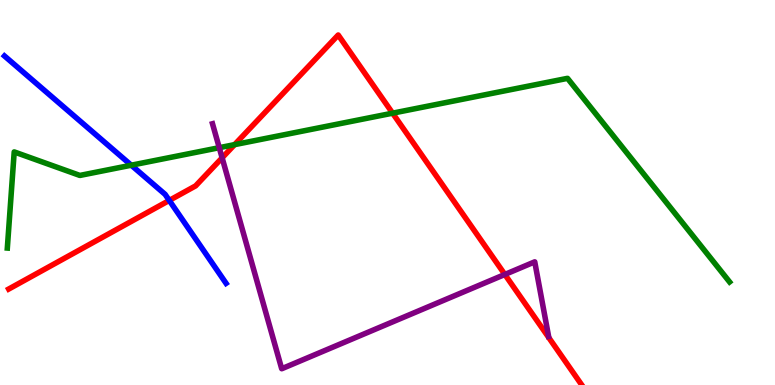[{'lines': ['blue', 'red'], 'intersections': [{'x': 2.18, 'y': 4.79}]}, {'lines': ['green', 'red'], 'intersections': [{'x': 3.03, 'y': 6.24}, {'x': 5.07, 'y': 7.06}]}, {'lines': ['purple', 'red'], 'intersections': [{'x': 2.87, 'y': 5.9}, {'x': 6.51, 'y': 2.87}]}, {'lines': ['blue', 'green'], 'intersections': [{'x': 1.69, 'y': 5.71}]}, {'lines': ['blue', 'purple'], 'intersections': []}, {'lines': ['green', 'purple'], 'intersections': [{'x': 2.83, 'y': 6.16}]}]